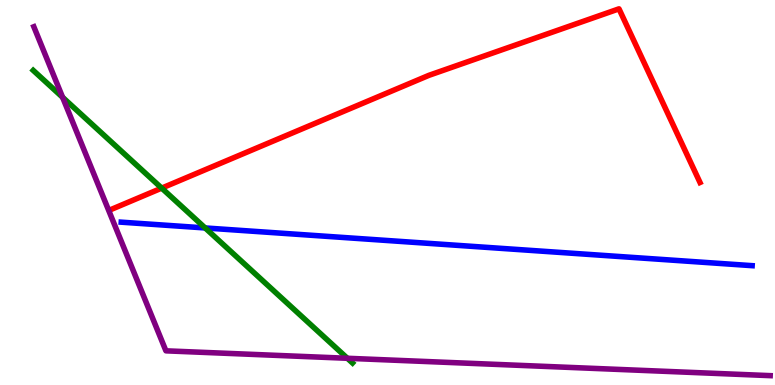[{'lines': ['blue', 'red'], 'intersections': []}, {'lines': ['green', 'red'], 'intersections': [{'x': 2.09, 'y': 5.11}]}, {'lines': ['purple', 'red'], 'intersections': []}, {'lines': ['blue', 'green'], 'intersections': [{'x': 2.65, 'y': 4.08}]}, {'lines': ['blue', 'purple'], 'intersections': []}, {'lines': ['green', 'purple'], 'intersections': [{'x': 0.808, 'y': 7.47}, {'x': 4.48, 'y': 0.694}]}]